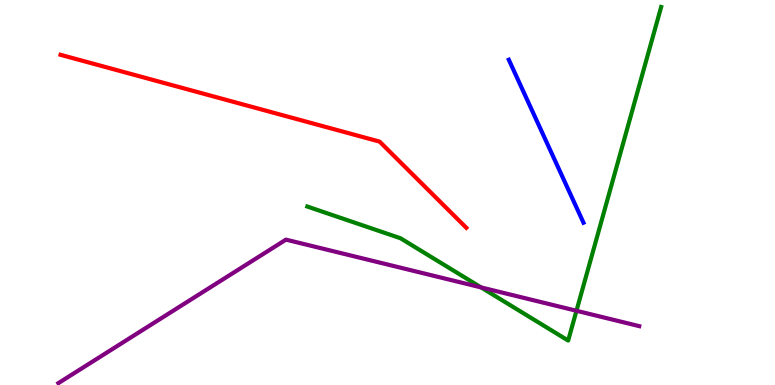[{'lines': ['blue', 'red'], 'intersections': []}, {'lines': ['green', 'red'], 'intersections': []}, {'lines': ['purple', 'red'], 'intersections': []}, {'lines': ['blue', 'green'], 'intersections': []}, {'lines': ['blue', 'purple'], 'intersections': []}, {'lines': ['green', 'purple'], 'intersections': [{'x': 6.21, 'y': 2.53}, {'x': 7.44, 'y': 1.93}]}]